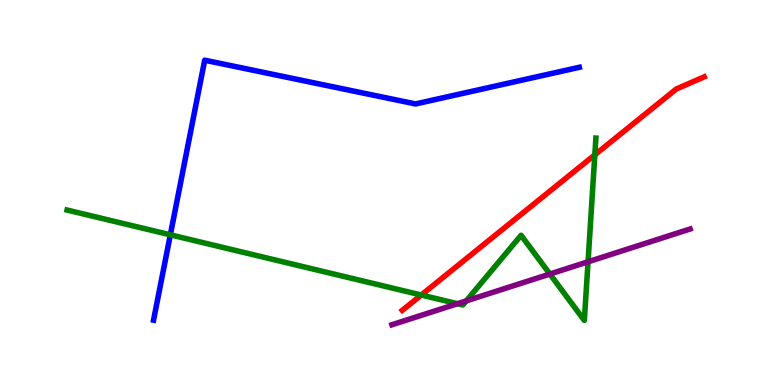[{'lines': ['blue', 'red'], 'intersections': []}, {'lines': ['green', 'red'], 'intersections': [{'x': 5.44, 'y': 2.34}, {'x': 7.68, 'y': 5.98}]}, {'lines': ['purple', 'red'], 'intersections': []}, {'lines': ['blue', 'green'], 'intersections': [{'x': 2.2, 'y': 3.9}]}, {'lines': ['blue', 'purple'], 'intersections': []}, {'lines': ['green', 'purple'], 'intersections': [{'x': 5.9, 'y': 2.11}, {'x': 6.02, 'y': 2.19}, {'x': 7.1, 'y': 2.88}, {'x': 7.59, 'y': 3.2}]}]